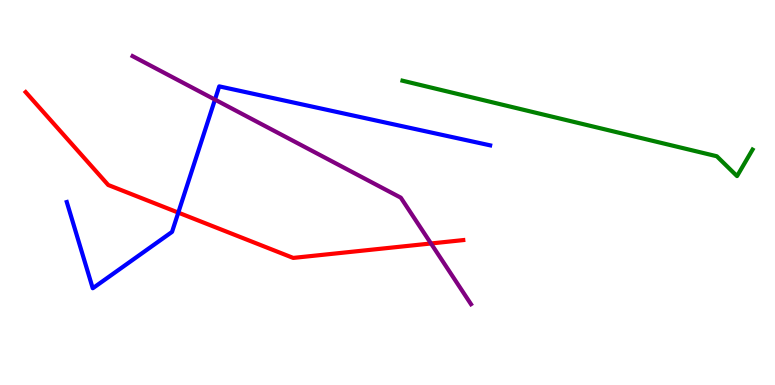[{'lines': ['blue', 'red'], 'intersections': [{'x': 2.3, 'y': 4.48}]}, {'lines': ['green', 'red'], 'intersections': []}, {'lines': ['purple', 'red'], 'intersections': [{'x': 5.56, 'y': 3.68}]}, {'lines': ['blue', 'green'], 'intersections': []}, {'lines': ['blue', 'purple'], 'intersections': [{'x': 2.77, 'y': 7.41}]}, {'lines': ['green', 'purple'], 'intersections': []}]